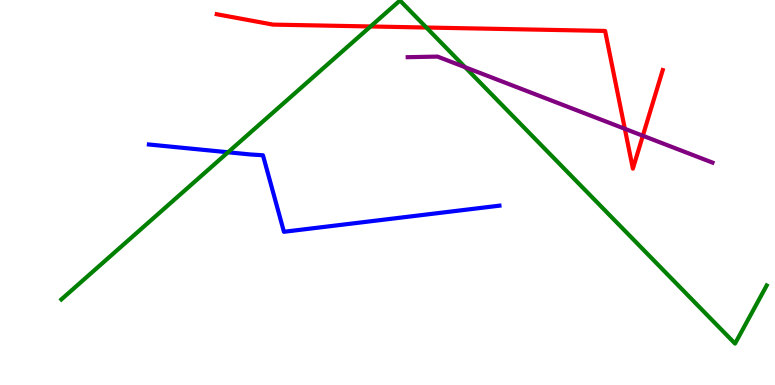[{'lines': ['blue', 'red'], 'intersections': []}, {'lines': ['green', 'red'], 'intersections': [{'x': 4.78, 'y': 9.31}, {'x': 5.5, 'y': 9.28}]}, {'lines': ['purple', 'red'], 'intersections': [{'x': 8.06, 'y': 6.65}, {'x': 8.29, 'y': 6.47}]}, {'lines': ['blue', 'green'], 'intersections': [{'x': 2.94, 'y': 6.04}]}, {'lines': ['blue', 'purple'], 'intersections': []}, {'lines': ['green', 'purple'], 'intersections': [{'x': 6.0, 'y': 8.25}]}]